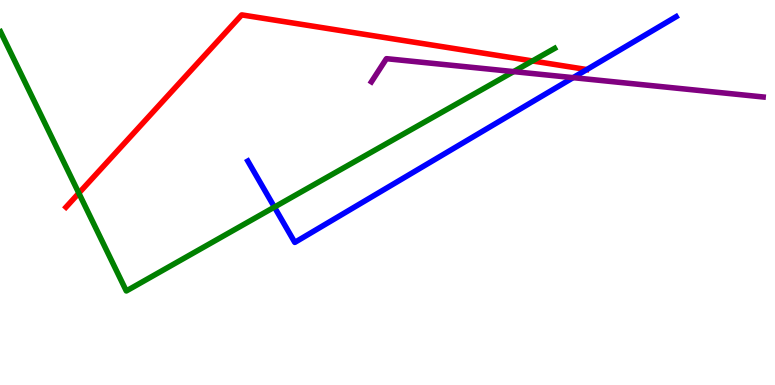[{'lines': ['blue', 'red'], 'intersections': []}, {'lines': ['green', 'red'], 'intersections': [{'x': 1.02, 'y': 4.98}, {'x': 6.87, 'y': 8.42}]}, {'lines': ['purple', 'red'], 'intersections': []}, {'lines': ['blue', 'green'], 'intersections': [{'x': 3.54, 'y': 4.62}]}, {'lines': ['blue', 'purple'], 'intersections': [{'x': 7.4, 'y': 7.98}]}, {'lines': ['green', 'purple'], 'intersections': [{'x': 6.63, 'y': 8.14}]}]